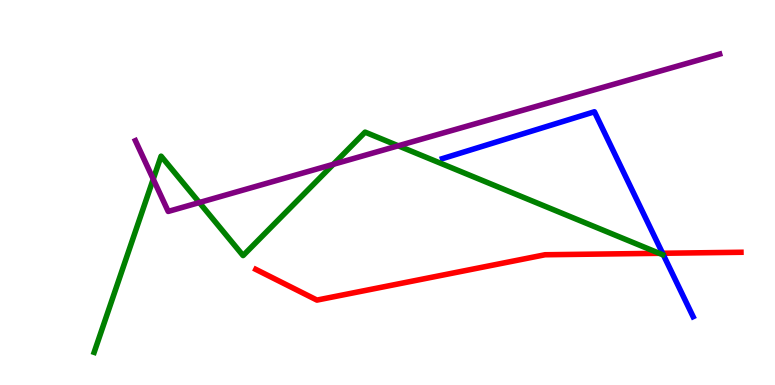[{'lines': ['blue', 'red'], 'intersections': [{'x': 8.55, 'y': 3.42}]}, {'lines': ['green', 'red'], 'intersections': [{'x': 8.51, 'y': 3.42}]}, {'lines': ['purple', 'red'], 'intersections': []}, {'lines': ['blue', 'green'], 'intersections': []}, {'lines': ['blue', 'purple'], 'intersections': []}, {'lines': ['green', 'purple'], 'intersections': [{'x': 1.98, 'y': 5.35}, {'x': 2.57, 'y': 4.74}, {'x': 4.3, 'y': 5.73}, {'x': 5.14, 'y': 6.21}]}]